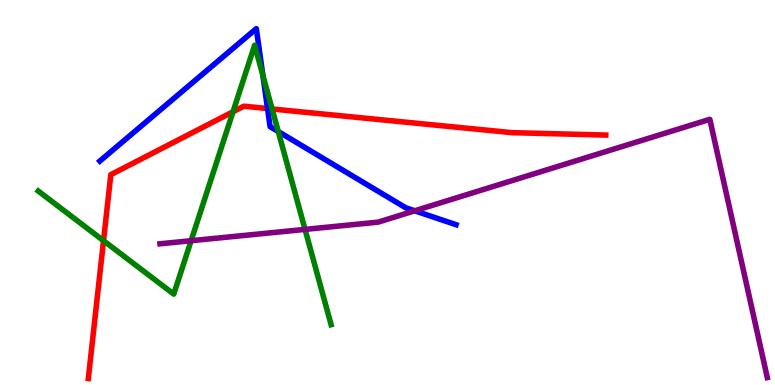[{'lines': ['blue', 'red'], 'intersections': [{'x': 3.45, 'y': 7.18}]}, {'lines': ['green', 'red'], 'intersections': [{'x': 1.34, 'y': 3.75}, {'x': 3.01, 'y': 7.1}, {'x': 3.51, 'y': 7.17}]}, {'lines': ['purple', 'red'], 'intersections': []}, {'lines': ['blue', 'green'], 'intersections': [{'x': 3.39, 'y': 8.05}, {'x': 3.59, 'y': 6.58}]}, {'lines': ['blue', 'purple'], 'intersections': [{'x': 5.35, 'y': 4.52}]}, {'lines': ['green', 'purple'], 'intersections': [{'x': 2.47, 'y': 3.75}, {'x': 3.94, 'y': 4.04}]}]